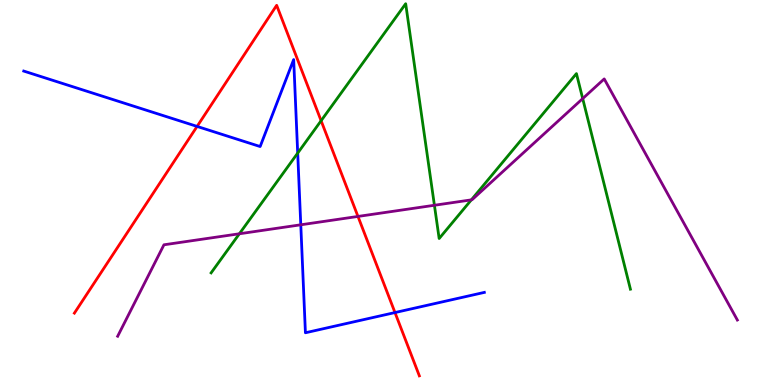[{'lines': ['blue', 'red'], 'intersections': [{'x': 2.54, 'y': 6.72}, {'x': 5.1, 'y': 1.88}]}, {'lines': ['green', 'red'], 'intersections': [{'x': 4.14, 'y': 6.86}]}, {'lines': ['purple', 'red'], 'intersections': [{'x': 4.62, 'y': 4.38}]}, {'lines': ['blue', 'green'], 'intersections': [{'x': 3.84, 'y': 6.02}]}, {'lines': ['blue', 'purple'], 'intersections': [{'x': 3.88, 'y': 4.16}]}, {'lines': ['green', 'purple'], 'intersections': [{'x': 3.09, 'y': 3.93}, {'x': 5.61, 'y': 4.67}, {'x': 6.08, 'y': 4.81}, {'x': 7.52, 'y': 7.44}]}]